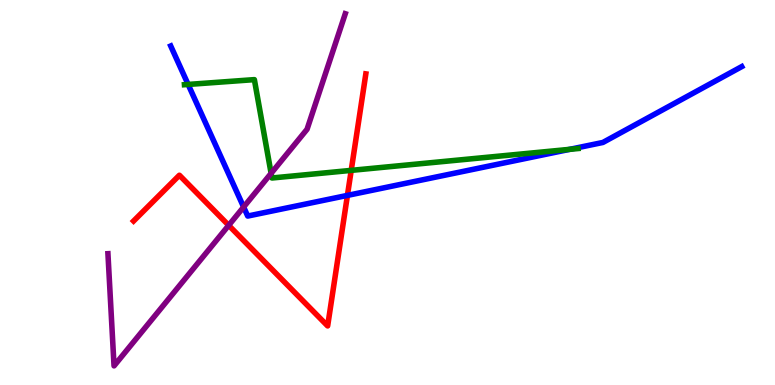[{'lines': ['blue', 'red'], 'intersections': [{'x': 4.48, 'y': 4.92}]}, {'lines': ['green', 'red'], 'intersections': [{'x': 4.53, 'y': 5.57}]}, {'lines': ['purple', 'red'], 'intersections': [{'x': 2.95, 'y': 4.15}]}, {'lines': ['blue', 'green'], 'intersections': [{'x': 2.43, 'y': 7.81}, {'x': 7.35, 'y': 6.12}]}, {'lines': ['blue', 'purple'], 'intersections': [{'x': 3.14, 'y': 4.62}]}, {'lines': ['green', 'purple'], 'intersections': [{'x': 3.5, 'y': 5.5}]}]